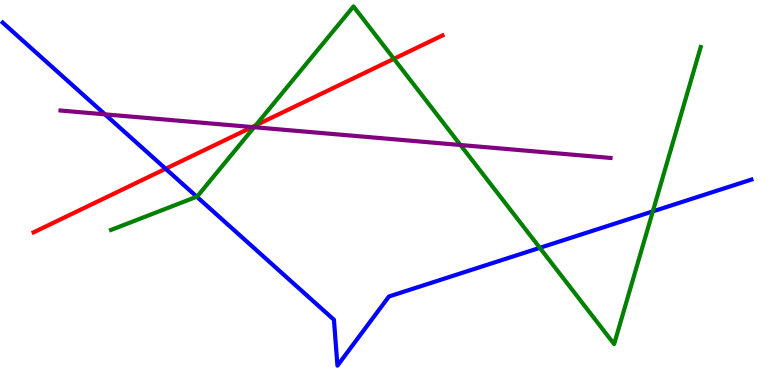[{'lines': ['blue', 'red'], 'intersections': [{'x': 2.14, 'y': 5.62}]}, {'lines': ['green', 'red'], 'intersections': [{'x': 3.3, 'y': 6.74}, {'x': 5.08, 'y': 8.47}]}, {'lines': ['purple', 'red'], 'intersections': [{'x': 3.25, 'y': 6.7}]}, {'lines': ['blue', 'green'], 'intersections': [{'x': 2.54, 'y': 4.89}, {'x': 6.97, 'y': 3.56}, {'x': 8.42, 'y': 4.51}]}, {'lines': ['blue', 'purple'], 'intersections': [{'x': 1.35, 'y': 7.03}]}, {'lines': ['green', 'purple'], 'intersections': [{'x': 3.28, 'y': 6.7}, {'x': 5.94, 'y': 6.23}]}]